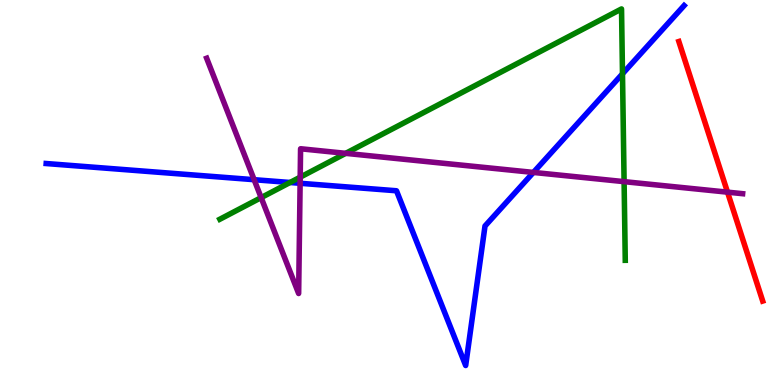[{'lines': ['blue', 'red'], 'intersections': []}, {'lines': ['green', 'red'], 'intersections': []}, {'lines': ['purple', 'red'], 'intersections': [{'x': 9.39, 'y': 5.01}]}, {'lines': ['blue', 'green'], 'intersections': [{'x': 3.74, 'y': 5.26}, {'x': 8.03, 'y': 8.08}]}, {'lines': ['blue', 'purple'], 'intersections': [{'x': 3.28, 'y': 5.33}, {'x': 3.87, 'y': 5.24}, {'x': 6.88, 'y': 5.52}]}, {'lines': ['green', 'purple'], 'intersections': [{'x': 3.37, 'y': 4.87}, {'x': 3.87, 'y': 5.4}, {'x': 4.46, 'y': 6.02}, {'x': 8.05, 'y': 5.28}]}]